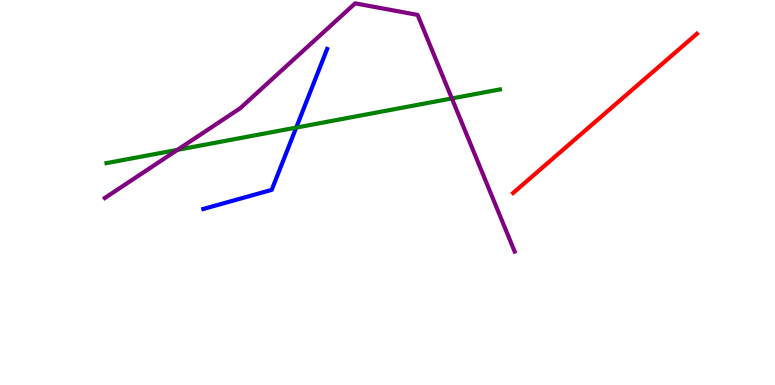[{'lines': ['blue', 'red'], 'intersections': []}, {'lines': ['green', 'red'], 'intersections': []}, {'lines': ['purple', 'red'], 'intersections': []}, {'lines': ['blue', 'green'], 'intersections': [{'x': 3.82, 'y': 6.69}]}, {'lines': ['blue', 'purple'], 'intersections': []}, {'lines': ['green', 'purple'], 'intersections': [{'x': 2.29, 'y': 6.11}, {'x': 5.83, 'y': 7.44}]}]